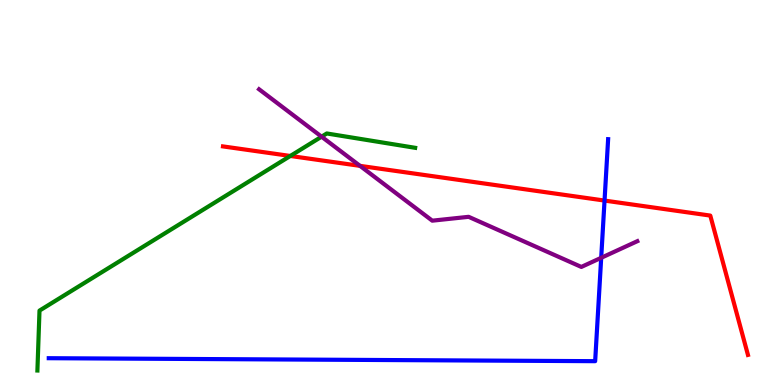[{'lines': ['blue', 'red'], 'intersections': [{'x': 7.8, 'y': 4.79}]}, {'lines': ['green', 'red'], 'intersections': [{'x': 3.75, 'y': 5.95}]}, {'lines': ['purple', 'red'], 'intersections': [{'x': 4.65, 'y': 5.69}]}, {'lines': ['blue', 'green'], 'intersections': []}, {'lines': ['blue', 'purple'], 'intersections': [{'x': 7.76, 'y': 3.3}]}, {'lines': ['green', 'purple'], 'intersections': [{'x': 4.15, 'y': 6.45}]}]